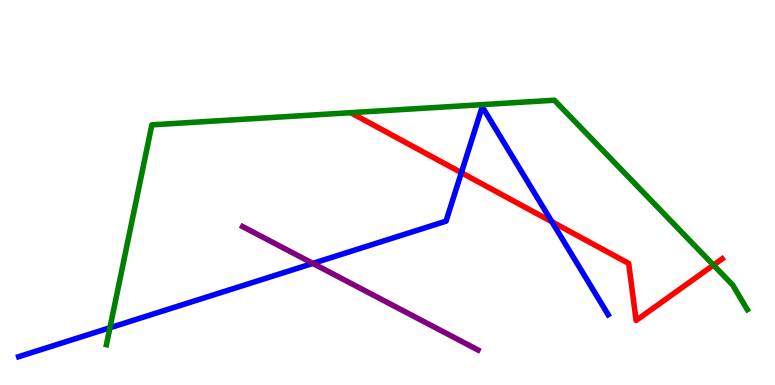[{'lines': ['blue', 'red'], 'intersections': [{'x': 5.95, 'y': 5.51}, {'x': 7.12, 'y': 4.24}]}, {'lines': ['green', 'red'], 'intersections': [{'x': 9.21, 'y': 3.11}]}, {'lines': ['purple', 'red'], 'intersections': []}, {'lines': ['blue', 'green'], 'intersections': [{'x': 1.42, 'y': 1.49}]}, {'lines': ['blue', 'purple'], 'intersections': [{'x': 4.04, 'y': 3.16}]}, {'lines': ['green', 'purple'], 'intersections': []}]